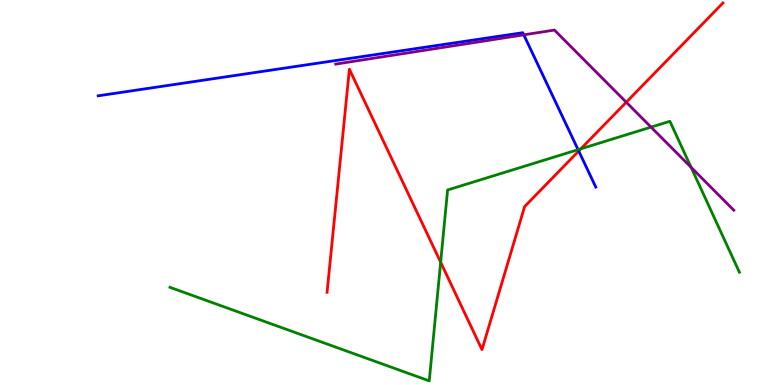[{'lines': ['blue', 'red'], 'intersections': [{'x': 7.47, 'y': 6.08}]}, {'lines': ['green', 'red'], 'intersections': [{'x': 5.69, 'y': 3.19}, {'x': 7.5, 'y': 6.14}]}, {'lines': ['purple', 'red'], 'intersections': [{'x': 8.08, 'y': 7.34}]}, {'lines': ['blue', 'green'], 'intersections': [{'x': 7.46, 'y': 6.11}]}, {'lines': ['blue', 'purple'], 'intersections': [{'x': 6.76, 'y': 9.1}]}, {'lines': ['green', 'purple'], 'intersections': [{'x': 8.4, 'y': 6.7}, {'x': 8.92, 'y': 5.65}]}]